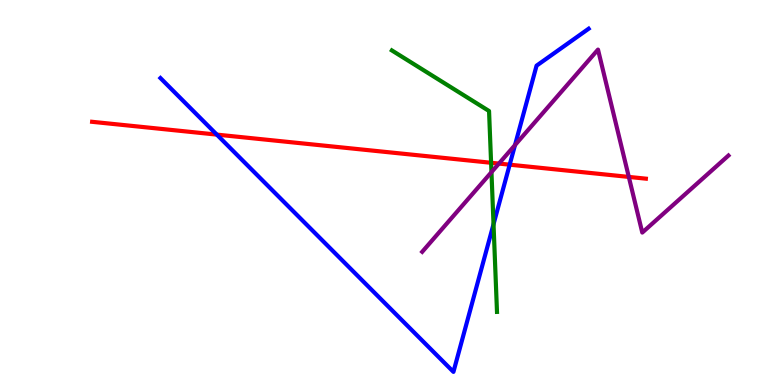[{'lines': ['blue', 'red'], 'intersections': [{'x': 2.8, 'y': 6.5}, {'x': 6.58, 'y': 5.72}]}, {'lines': ['green', 'red'], 'intersections': [{'x': 6.34, 'y': 5.77}]}, {'lines': ['purple', 'red'], 'intersections': [{'x': 6.44, 'y': 5.75}, {'x': 8.11, 'y': 5.4}]}, {'lines': ['blue', 'green'], 'intersections': [{'x': 6.37, 'y': 4.18}]}, {'lines': ['blue', 'purple'], 'intersections': [{'x': 6.65, 'y': 6.23}]}, {'lines': ['green', 'purple'], 'intersections': [{'x': 6.34, 'y': 5.53}]}]